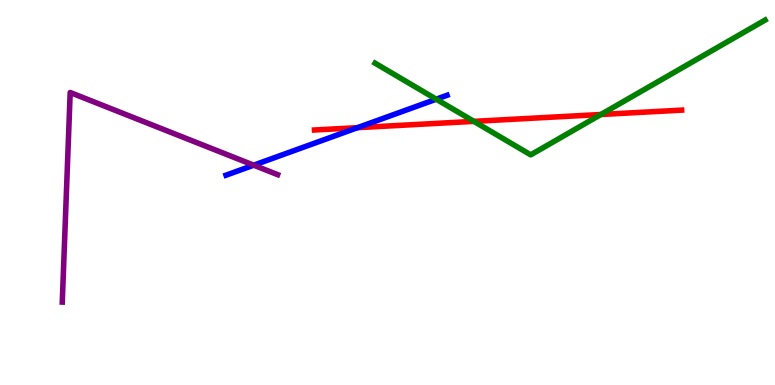[{'lines': ['blue', 'red'], 'intersections': [{'x': 4.61, 'y': 6.68}]}, {'lines': ['green', 'red'], 'intersections': [{'x': 6.11, 'y': 6.85}, {'x': 7.75, 'y': 7.03}]}, {'lines': ['purple', 'red'], 'intersections': []}, {'lines': ['blue', 'green'], 'intersections': [{'x': 5.63, 'y': 7.42}]}, {'lines': ['blue', 'purple'], 'intersections': [{'x': 3.27, 'y': 5.71}]}, {'lines': ['green', 'purple'], 'intersections': []}]